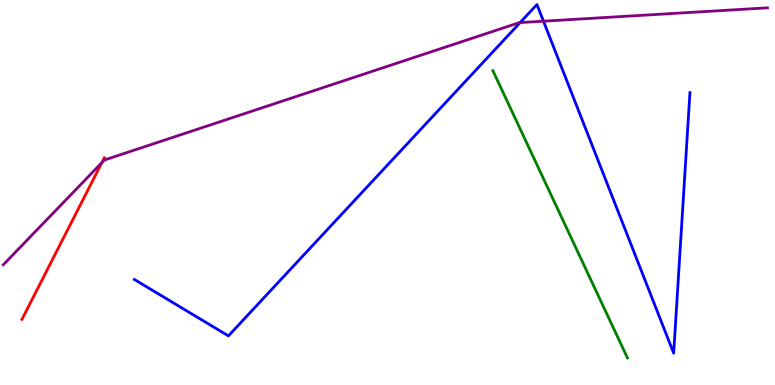[{'lines': ['blue', 'red'], 'intersections': []}, {'lines': ['green', 'red'], 'intersections': []}, {'lines': ['purple', 'red'], 'intersections': [{'x': 1.31, 'y': 5.78}]}, {'lines': ['blue', 'green'], 'intersections': []}, {'lines': ['blue', 'purple'], 'intersections': [{'x': 6.71, 'y': 9.41}, {'x': 7.01, 'y': 9.45}]}, {'lines': ['green', 'purple'], 'intersections': []}]